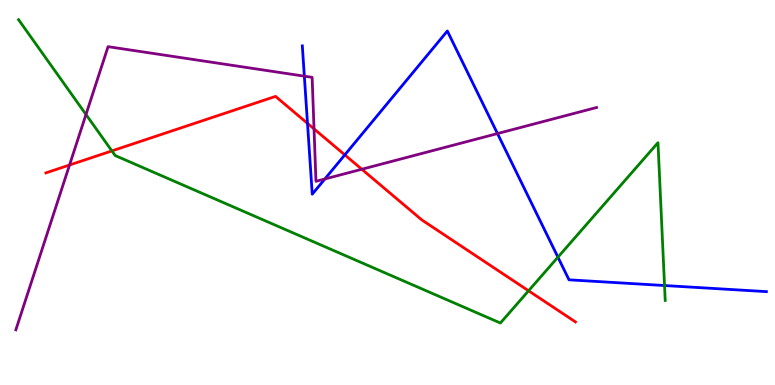[{'lines': ['blue', 'red'], 'intersections': [{'x': 3.97, 'y': 6.8}, {'x': 4.45, 'y': 5.98}]}, {'lines': ['green', 'red'], 'intersections': [{'x': 1.44, 'y': 6.08}, {'x': 6.82, 'y': 2.45}]}, {'lines': ['purple', 'red'], 'intersections': [{'x': 0.897, 'y': 5.71}, {'x': 4.05, 'y': 6.65}, {'x': 4.67, 'y': 5.6}]}, {'lines': ['blue', 'green'], 'intersections': [{'x': 7.2, 'y': 3.32}, {'x': 8.57, 'y': 2.58}]}, {'lines': ['blue', 'purple'], 'intersections': [{'x': 3.93, 'y': 8.02}, {'x': 4.19, 'y': 5.35}, {'x': 6.42, 'y': 6.53}]}, {'lines': ['green', 'purple'], 'intersections': [{'x': 1.11, 'y': 7.03}]}]